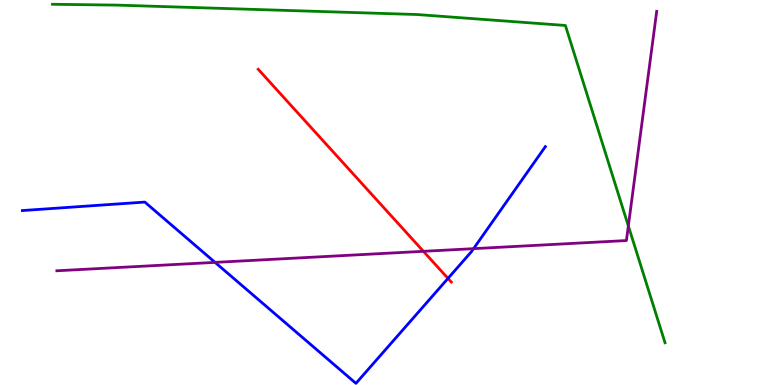[{'lines': ['blue', 'red'], 'intersections': [{'x': 5.78, 'y': 2.77}]}, {'lines': ['green', 'red'], 'intersections': []}, {'lines': ['purple', 'red'], 'intersections': [{'x': 5.46, 'y': 3.47}]}, {'lines': ['blue', 'green'], 'intersections': []}, {'lines': ['blue', 'purple'], 'intersections': [{'x': 2.77, 'y': 3.19}, {'x': 6.11, 'y': 3.54}]}, {'lines': ['green', 'purple'], 'intersections': [{'x': 8.11, 'y': 4.13}]}]